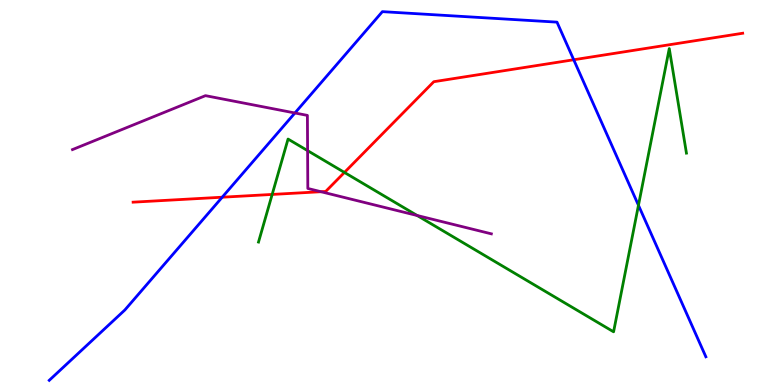[{'lines': ['blue', 'red'], 'intersections': [{'x': 2.87, 'y': 4.88}, {'x': 7.4, 'y': 8.45}]}, {'lines': ['green', 'red'], 'intersections': [{'x': 3.51, 'y': 4.95}, {'x': 4.44, 'y': 5.52}]}, {'lines': ['purple', 'red'], 'intersections': [{'x': 4.14, 'y': 5.02}]}, {'lines': ['blue', 'green'], 'intersections': [{'x': 8.24, 'y': 4.67}]}, {'lines': ['blue', 'purple'], 'intersections': [{'x': 3.81, 'y': 7.07}]}, {'lines': ['green', 'purple'], 'intersections': [{'x': 3.97, 'y': 6.09}, {'x': 5.38, 'y': 4.4}]}]